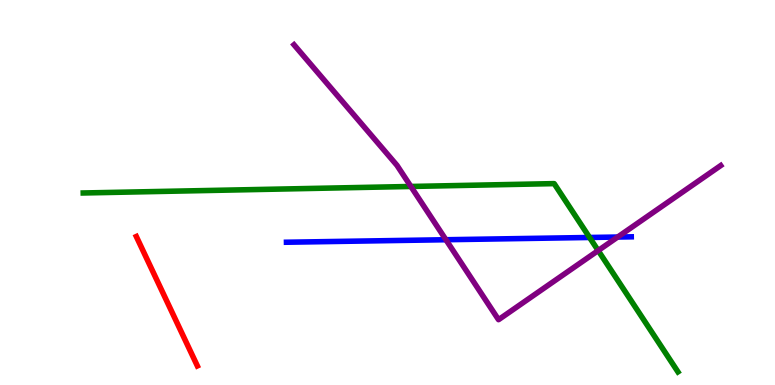[{'lines': ['blue', 'red'], 'intersections': []}, {'lines': ['green', 'red'], 'intersections': []}, {'lines': ['purple', 'red'], 'intersections': []}, {'lines': ['blue', 'green'], 'intersections': [{'x': 7.61, 'y': 3.83}]}, {'lines': ['blue', 'purple'], 'intersections': [{'x': 5.75, 'y': 3.77}, {'x': 7.97, 'y': 3.84}]}, {'lines': ['green', 'purple'], 'intersections': [{'x': 5.3, 'y': 5.16}, {'x': 7.72, 'y': 3.49}]}]